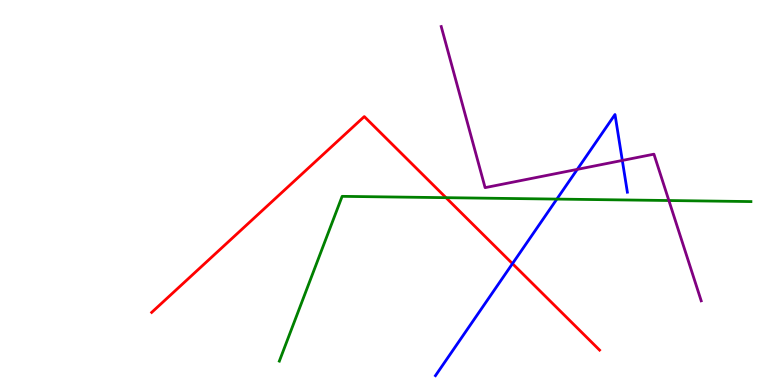[{'lines': ['blue', 'red'], 'intersections': [{'x': 6.61, 'y': 3.15}]}, {'lines': ['green', 'red'], 'intersections': [{'x': 5.75, 'y': 4.87}]}, {'lines': ['purple', 'red'], 'intersections': []}, {'lines': ['blue', 'green'], 'intersections': [{'x': 7.19, 'y': 4.83}]}, {'lines': ['blue', 'purple'], 'intersections': [{'x': 7.45, 'y': 5.6}, {'x': 8.03, 'y': 5.83}]}, {'lines': ['green', 'purple'], 'intersections': [{'x': 8.63, 'y': 4.79}]}]